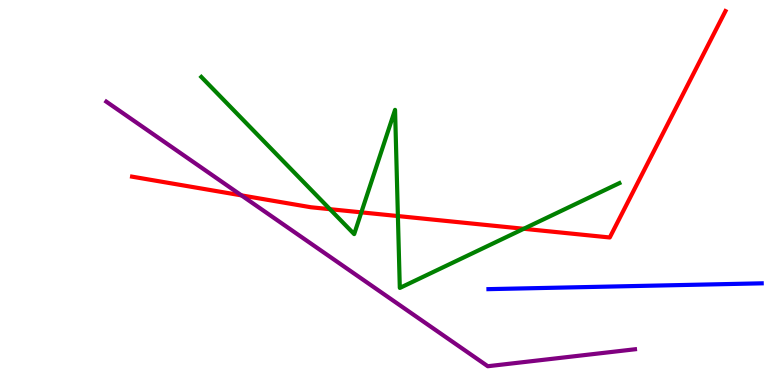[{'lines': ['blue', 'red'], 'intersections': []}, {'lines': ['green', 'red'], 'intersections': [{'x': 4.26, 'y': 4.57}, {'x': 4.66, 'y': 4.48}, {'x': 5.13, 'y': 4.39}, {'x': 6.76, 'y': 4.06}]}, {'lines': ['purple', 'red'], 'intersections': [{'x': 3.12, 'y': 4.93}]}, {'lines': ['blue', 'green'], 'intersections': []}, {'lines': ['blue', 'purple'], 'intersections': []}, {'lines': ['green', 'purple'], 'intersections': []}]